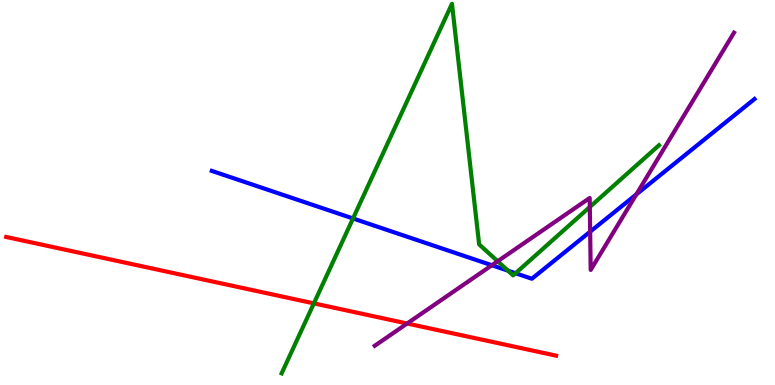[{'lines': ['blue', 'red'], 'intersections': []}, {'lines': ['green', 'red'], 'intersections': [{'x': 4.05, 'y': 2.12}]}, {'lines': ['purple', 'red'], 'intersections': [{'x': 5.25, 'y': 1.6}]}, {'lines': ['blue', 'green'], 'intersections': [{'x': 4.56, 'y': 4.33}, {'x': 6.56, 'y': 2.97}, {'x': 6.65, 'y': 2.9}]}, {'lines': ['blue', 'purple'], 'intersections': [{'x': 6.35, 'y': 3.11}, {'x': 7.61, 'y': 3.98}, {'x': 8.21, 'y': 4.95}]}, {'lines': ['green', 'purple'], 'intersections': [{'x': 6.42, 'y': 3.21}, {'x': 7.61, 'y': 4.62}]}]